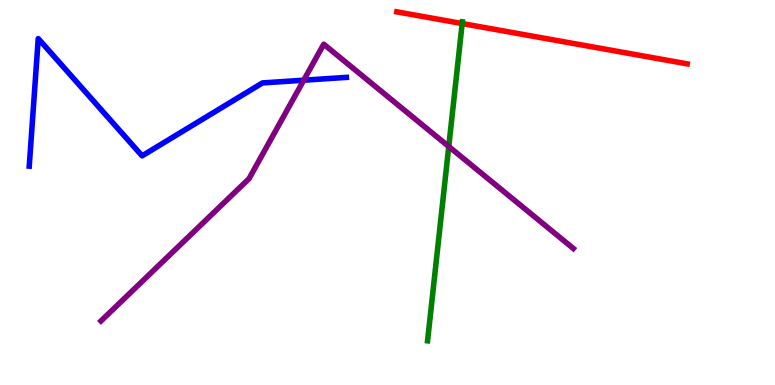[{'lines': ['blue', 'red'], 'intersections': []}, {'lines': ['green', 'red'], 'intersections': [{'x': 5.96, 'y': 9.39}]}, {'lines': ['purple', 'red'], 'intersections': []}, {'lines': ['blue', 'green'], 'intersections': []}, {'lines': ['blue', 'purple'], 'intersections': [{'x': 3.92, 'y': 7.92}]}, {'lines': ['green', 'purple'], 'intersections': [{'x': 5.79, 'y': 6.19}]}]